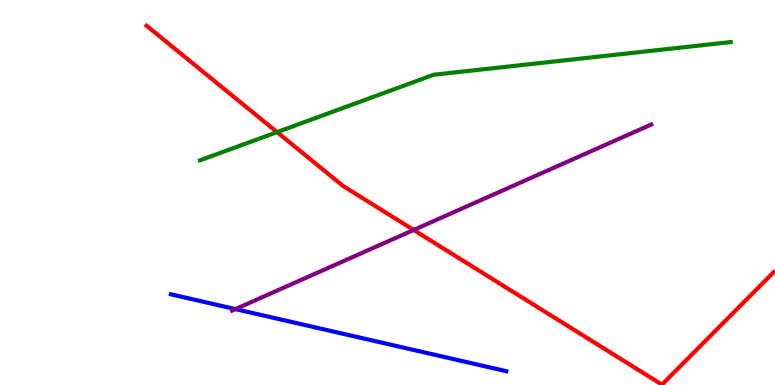[{'lines': ['blue', 'red'], 'intersections': []}, {'lines': ['green', 'red'], 'intersections': [{'x': 3.58, 'y': 6.57}]}, {'lines': ['purple', 'red'], 'intersections': [{'x': 5.34, 'y': 4.03}]}, {'lines': ['blue', 'green'], 'intersections': []}, {'lines': ['blue', 'purple'], 'intersections': [{'x': 3.04, 'y': 1.97}]}, {'lines': ['green', 'purple'], 'intersections': []}]